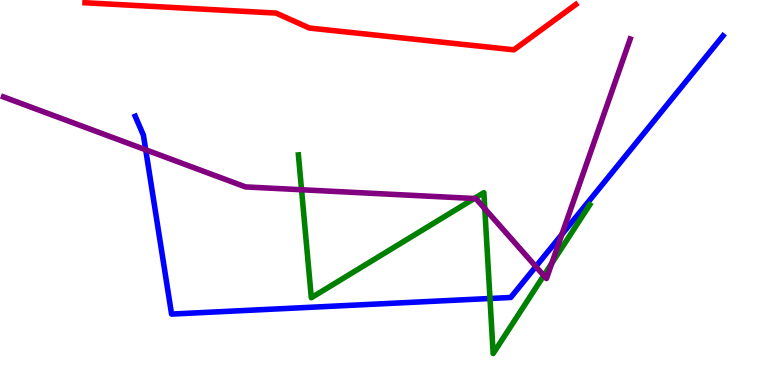[{'lines': ['blue', 'red'], 'intersections': []}, {'lines': ['green', 'red'], 'intersections': []}, {'lines': ['purple', 'red'], 'intersections': []}, {'lines': ['blue', 'green'], 'intersections': [{'x': 6.32, 'y': 2.25}]}, {'lines': ['blue', 'purple'], 'intersections': [{'x': 1.88, 'y': 6.11}, {'x': 6.91, 'y': 3.08}, {'x': 7.25, 'y': 3.91}]}, {'lines': ['green', 'purple'], 'intersections': [{'x': 3.89, 'y': 5.07}, {'x': 6.12, 'y': 4.84}, {'x': 6.26, 'y': 4.58}, {'x': 7.02, 'y': 2.84}, {'x': 7.12, 'y': 3.16}]}]